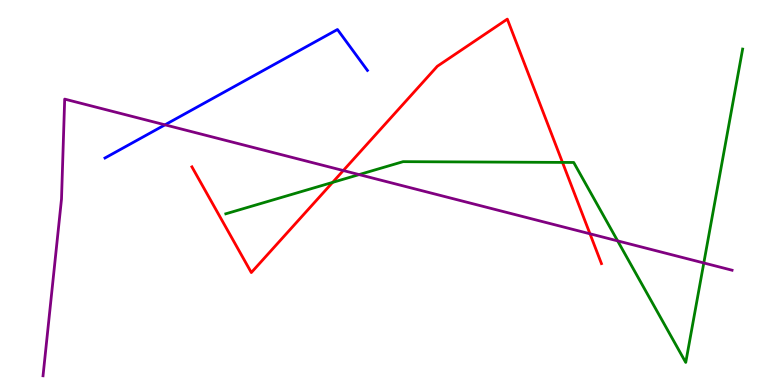[{'lines': ['blue', 'red'], 'intersections': []}, {'lines': ['green', 'red'], 'intersections': [{'x': 4.29, 'y': 5.26}, {'x': 7.26, 'y': 5.78}]}, {'lines': ['purple', 'red'], 'intersections': [{'x': 4.43, 'y': 5.57}, {'x': 7.61, 'y': 3.93}]}, {'lines': ['blue', 'green'], 'intersections': []}, {'lines': ['blue', 'purple'], 'intersections': [{'x': 2.13, 'y': 6.76}]}, {'lines': ['green', 'purple'], 'intersections': [{'x': 4.63, 'y': 5.47}, {'x': 7.97, 'y': 3.74}, {'x': 9.08, 'y': 3.17}]}]